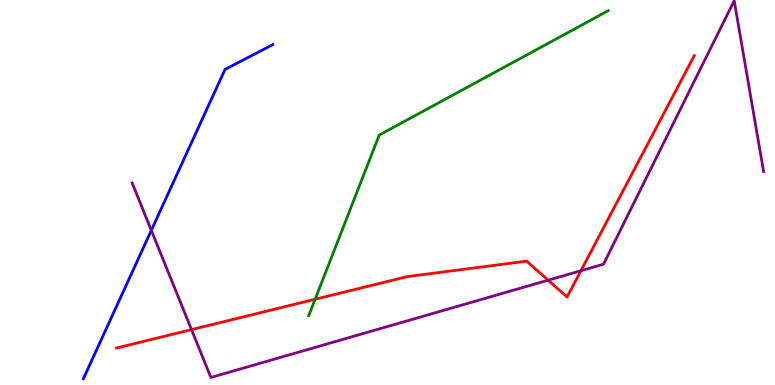[{'lines': ['blue', 'red'], 'intersections': []}, {'lines': ['green', 'red'], 'intersections': [{'x': 4.07, 'y': 2.23}]}, {'lines': ['purple', 'red'], 'intersections': [{'x': 2.47, 'y': 1.44}, {'x': 7.07, 'y': 2.72}, {'x': 7.5, 'y': 2.97}]}, {'lines': ['blue', 'green'], 'intersections': []}, {'lines': ['blue', 'purple'], 'intersections': [{'x': 1.95, 'y': 4.02}]}, {'lines': ['green', 'purple'], 'intersections': []}]